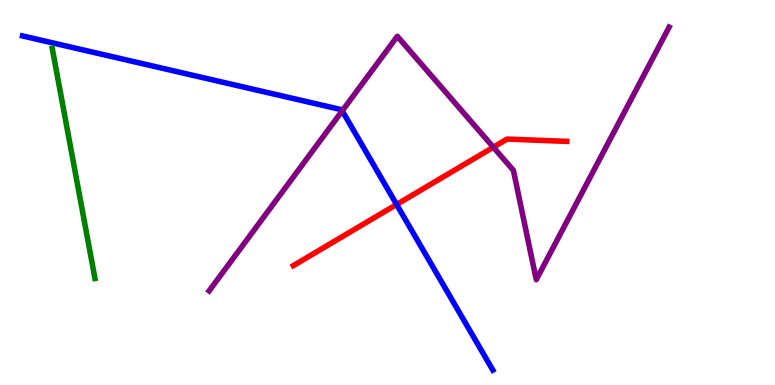[{'lines': ['blue', 'red'], 'intersections': [{'x': 5.12, 'y': 4.69}]}, {'lines': ['green', 'red'], 'intersections': []}, {'lines': ['purple', 'red'], 'intersections': [{'x': 6.37, 'y': 6.18}]}, {'lines': ['blue', 'green'], 'intersections': []}, {'lines': ['blue', 'purple'], 'intersections': [{'x': 4.42, 'y': 7.12}]}, {'lines': ['green', 'purple'], 'intersections': []}]